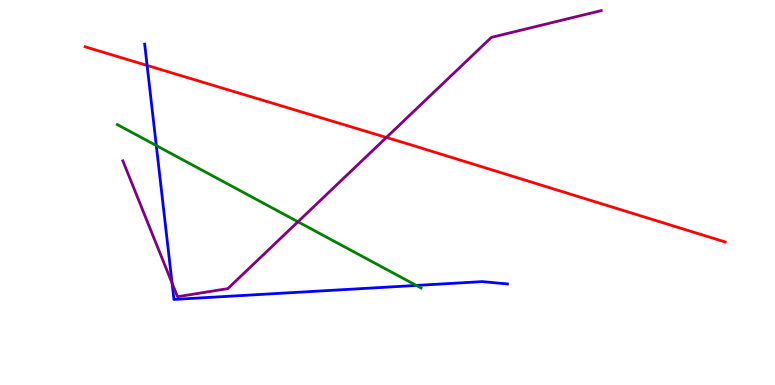[{'lines': ['blue', 'red'], 'intersections': [{'x': 1.9, 'y': 8.3}]}, {'lines': ['green', 'red'], 'intersections': []}, {'lines': ['purple', 'red'], 'intersections': [{'x': 4.99, 'y': 6.43}]}, {'lines': ['blue', 'green'], 'intersections': [{'x': 2.02, 'y': 6.22}, {'x': 5.37, 'y': 2.59}]}, {'lines': ['blue', 'purple'], 'intersections': [{'x': 2.22, 'y': 2.65}]}, {'lines': ['green', 'purple'], 'intersections': [{'x': 3.84, 'y': 4.24}]}]